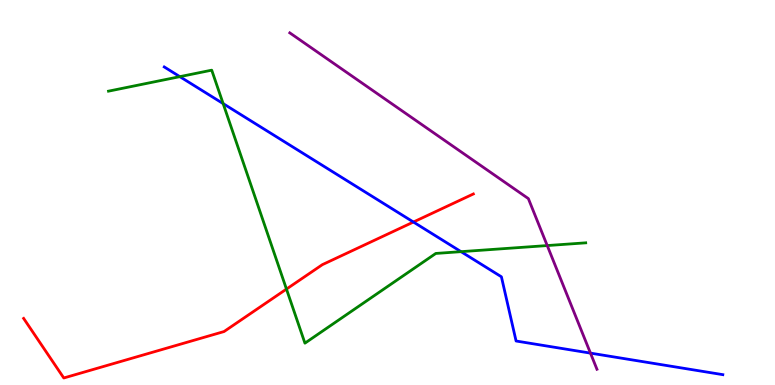[{'lines': ['blue', 'red'], 'intersections': [{'x': 5.33, 'y': 4.23}]}, {'lines': ['green', 'red'], 'intersections': [{'x': 3.7, 'y': 2.49}]}, {'lines': ['purple', 'red'], 'intersections': []}, {'lines': ['blue', 'green'], 'intersections': [{'x': 2.32, 'y': 8.01}, {'x': 2.88, 'y': 7.31}, {'x': 5.95, 'y': 3.46}]}, {'lines': ['blue', 'purple'], 'intersections': [{'x': 7.62, 'y': 0.828}]}, {'lines': ['green', 'purple'], 'intersections': [{'x': 7.06, 'y': 3.62}]}]